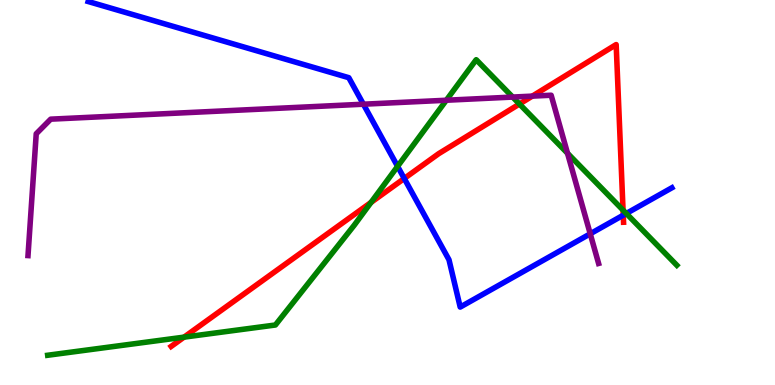[{'lines': ['blue', 'red'], 'intersections': [{'x': 5.22, 'y': 5.36}, {'x': 8.04, 'y': 4.41}]}, {'lines': ['green', 'red'], 'intersections': [{'x': 2.37, 'y': 1.24}, {'x': 4.79, 'y': 4.74}, {'x': 6.7, 'y': 7.3}, {'x': 8.04, 'y': 4.54}]}, {'lines': ['purple', 'red'], 'intersections': [{'x': 6.87, 'y': 7.5}]}, {'lines': ['blue', 'green'], 'intersections': [{'x': 5.13, 'y': 5.68}, {'x': 8.08, 'y': 4.46}]}, {'lines': ['blue', 'purple'], 'intersections': [{'x': 4.69, 'y': 7.29}, {'x': 7.62, 'y': 3.93}]}, {'lines': ['green', 'purple'], 'intersections': [{'x': 5.76, 'y': 7.4}, {'x': 6.62, 'y': 7.48}, {'x': 7.32, 'y': 6.02}]}]